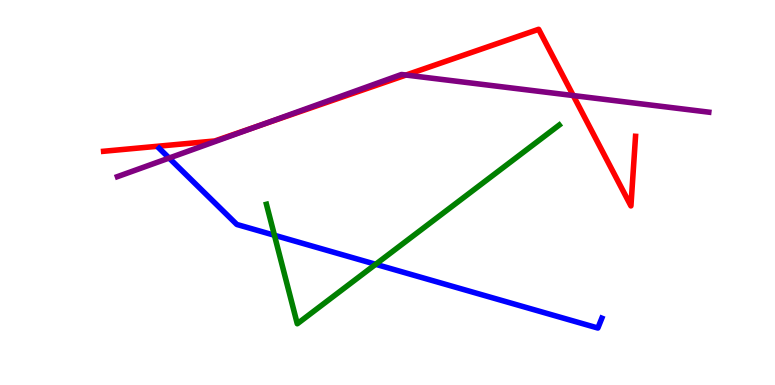[{'lines': ['blue', 'red'], 'intersections': []}, {'lines': ['green', 'red'], 'intersections': []}, {'lines': ['purple', 'red'], 'intersections': [{'x': 3.35, 'y': 6.74}, {'x': 5.24, 'y': 8.05}, {'x': 7.4, 'y': 7.52}]}, {'lines': ['blue', 'green'], 'intersections': [{'x': 3.54, 'y': 3.89}, {'x': 4.85, 'y': 3.14}]}, {'lines': ['blue', 'purple'], 'intersections': [{'x': 2.18, 'y': 5.89}]}, {'lines': ['green', 'purple'], 'intersections': []}]